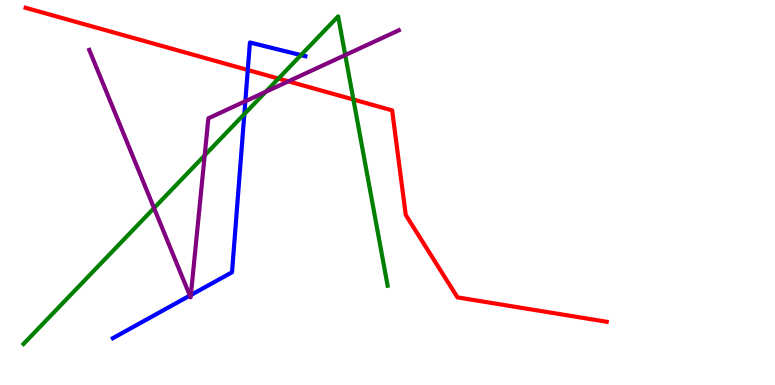[{'lines': ['blue', 'red'], 'intersections': [{'x': 3.2, 'y': 8.18}]}, {'lines': ['green', 'red'], 'intersections': [{'x': 3.59, 'y': 7.96}, {'x': 4.56, 'y': 7.41}]}, {'lines': ['purple', 'red'], 'intersections': [{'x': 3.72, 'y': 7.89}]}, {'lines': ['blue', 'green'], 'intersections': [{'x': 3.15, 'y': 7.04}, {'x': 3.88, 'y': 8.57}]}, {'lines': ['blue', 'purple'], 'intersections': [{'x': 2.45, 'y': 2.32}, {'x': 2.46, 'y': 2.34}, {'x': 3.17, 'y': 7.37}]}, {'lines': ['green', 'purple'], 'intersections': [{'x': 1.99, 'y': 4.6}, {'x': 2.64, 'y': 5.97}, {'x': 3.43, 'y': 7.62}, {'x': 4.45, 'y': 8.57}]}]